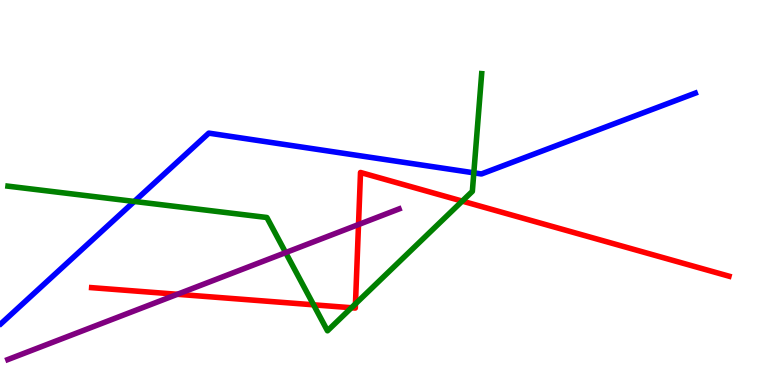[{'lines': ['blue', 'red'], 'intersections': []}, {'lines': ['green', 'red'], 'intersections': [{'x': 4.05, 'y': 2.08}, {'x': 4.53, 'y': 2.01}, {'x': 4.59, 'y': 2.11}, {'x': 5.96, 'y': 4.78}]}, {'lines': ['purple', 'red'], 'intersections': [{'x': 2.29, 'y': 2.36}, {'x': 4.63, 'y': 4.17}]}, {'lines': ['blue', 'green'], 'intersections': [{'x': 1.73, 'y': 4.77}, {'x': 6.11, 'y': 5.51}]}, {'lines': ['blue', 'purple'], 'intersections': []}, {'lines': ['green', 'purple'], 'intersections': [{'x': 3.69, 'y': 3.44}]}]